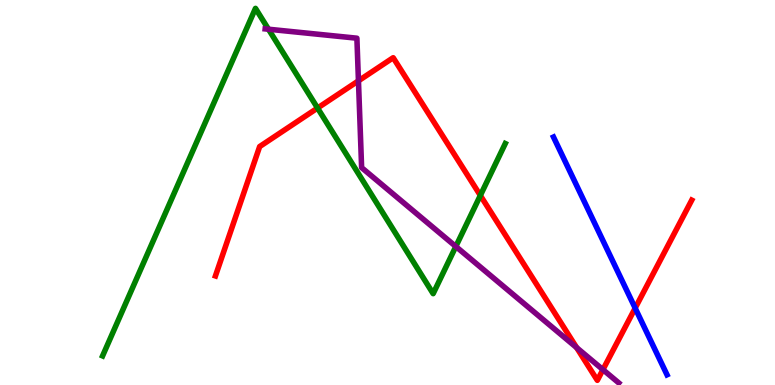[{'lines': ['blue', 'red'], 'intersections': [{'x': 8.2, 'y': 2.0}]}, {'lines': ['green', 'red'], 'intersections': [{'x': 4.1, 'y': 7.19}, {'x': 6.2, 'y': 4.92}]}, {'lines': ['purple', 'red'], 'intersections': [{'x': 4.63, 'y': 7.9}, {'x': 7.44, 'y': 0.971}, {'x': 7.78, 'y': 0.399}]}, {'lines': ['blue', 'green'], 'intersections': []}, {'lines': ['blue', 'purple'], 'intersections': []}, {'lines': ['green', 'purple'], 'intersections': [{'x': 3.46, 'y': 9.24}, {'x': 5.88, 'y': 3.6}]}]